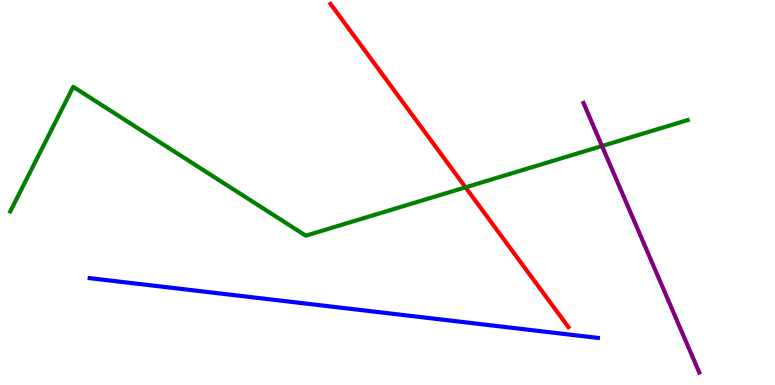[{'lines': ['blue', 'red'], 'intersections': []}, {'lines': ['green', 'red'], 'intersections': [{'x': 6.01, 'y': 5.13}]}, {'lines': ['purple', 'red'], 'intersections': []}, {'lines': ['blue', 'green'], 'intersections': []}, {'lines': ['blue', 'purple'], 'intersections': []}, {'lines': ['green', 'purple'], 'intersections': [{'x': 7.77, 'y': 6.21}]}]